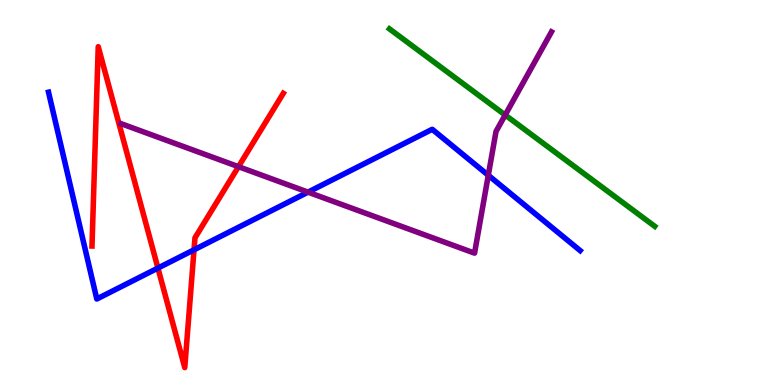[{'lines': ['blue', 'red'], 'intersections': [{'x': 2.04, 'y': 3.04}, {'x': 2.5, 'y': 3.51}]}, {'lines': ['green', 'red'], 'intersections': []}, {'lines': ['purple', 'red'], 'intersections': [{'x': 3.08, 'y': 5.67}]}, {'lines': ['blue', 'green'], 'intersections': []}, {'lines': ['blue', 'purple'], 'intersections': [{'x': 3.97, 'y': 5.01}, {'x': 6.3, 'y': 5.45}]}, {'lines': ['green', 'purple'], 'intersections': [{'x': 6.52, 'y': 7.01}]}]